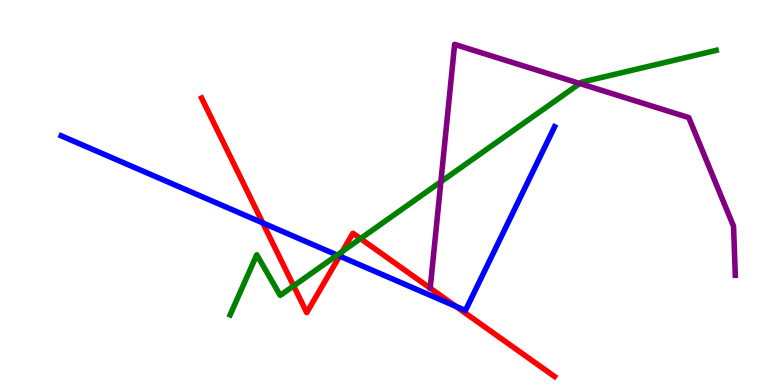[{'lines': ['blue', 'red'], 'intersections': [{'x': 3.39, 'y': 4.21}, {'x': 4.38, 'y': 3.35}, {'x': 5.88, 'y': 2.04}]}, {'lines': ['green', 'red'], 'intersections': [{'x': 3.79, 'y': 2.57}, {'x': 4.42, 'y': 3.47}, {'x': 4.65, 'y': 3.8}]}, {'lines': ['purple', 'red'], 'intersections': []}, {'lines': ['blue', 'green'], 'intersections': [{'x': 4.35, 'y': 3.37}]}, {'lines': ['blue', 'purple'], 'intersections': []}, {'lines': ['green', 'purple'], 'intersections': [{'x': 5.69, 'y': 5.28}, {'x': 7.48, 'y': 7.83}]}]